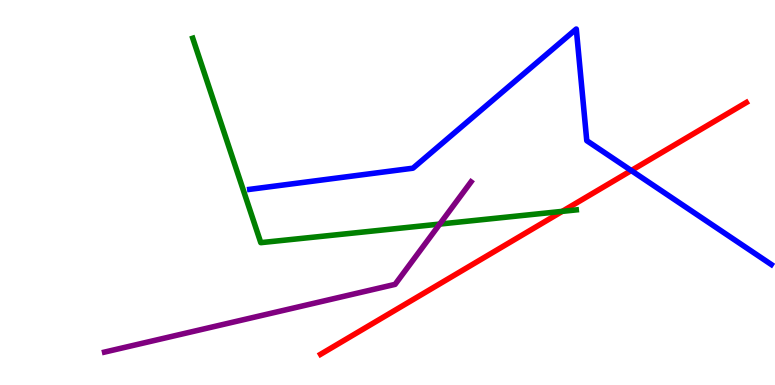[{'lines': ['blue', 'red'], 'intersections': [{'x': 8.15, 'y': 5.57}]}, {'lines': ['green', 'red'], 'intersections': [{'x': 7.26, 'y': 4.51}]}, {'lines': ['purple', 'red'], 'intersections': []}, {'lines': ['blue', 'green'], 'intersections': []}, {'lines': ['blue', 'purple'], 'intersections': []}, {'lines': ['green', 'purple'], 'intersections': [{'x': 5.67, 'y': 4.18}]}]